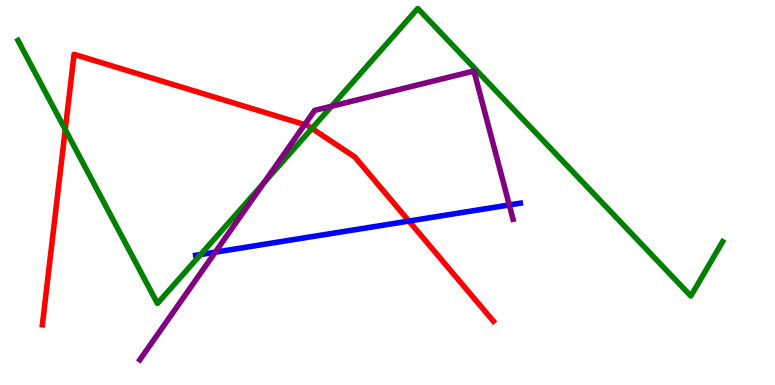[{'lines': ['blue', 'red'], 'intersections': [{'x': 5.28, 'y': 4.26}]}, {'lines': ['green', 'red'], 'intersections': [{'x': 0.842, 'y': 6.63}, {'x': 4.03, 'y': 6.66}]}, {'lines': ['purple', 'red'], 'intersections': [{'x': 3.93, 'y': 6.76}]}, {'lines': ['blue', 'green'], 'intersections': [{'x': 2.59, 'y': 3.39}]}, {'lines': ['blue', 'purple'], 'intersections': [{'x': 2.78, 'y': 3.45}, {'x': 6.57, 'y': 4.68}]}, {'lines': ['green', 'purple'], 'intersections': [{'x': 3.4, 'y': 5.25}, {'x': 4.28, 'y': 7.24}]}]